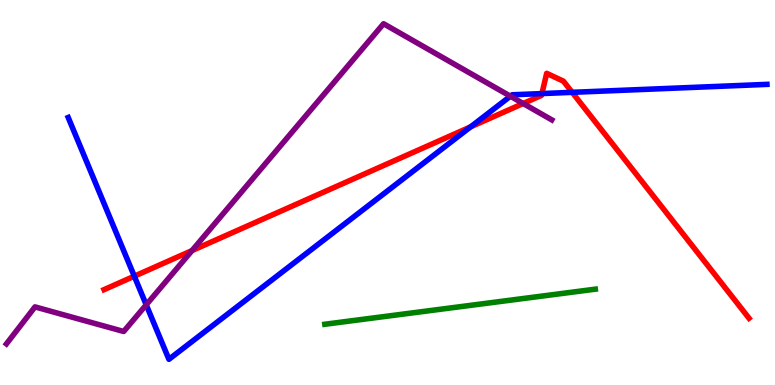[{'lines': ['blue', 'red'], 'intersections': [{'x': 1.73, 'y': 2.83}, {'x': 6.07, 'y': 6.71}, {'x': 6.99, 'y': 7.57}, {'x': 7.38, 'y': 7.6}]}, {'lines': ['green', 'red'], 'intersections': []}, {'lines': ['purple', 'red'], 'intersections': [{'x': 2.48, 'y': 3.49}, {'x': 6.75, 'y': 7.31}]}, {'lines': ['blue', 'green'], 'intersections': []}, {'lines': ['blue', 'purple'], 'intersections': [{'x': 1.89, 'y': 2.08}, {'x': 6.59, 'y': 7.5}]}, {'lines': ['green', 'purple'], 'intersections': []}]